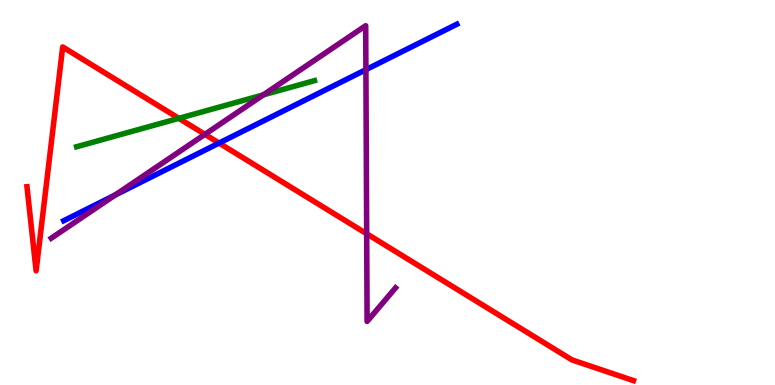[{'lines': ['blue', 'red'], 'intersections': [{'x': 2.83, 'y': 6.28}]}, {'lines': ['green', 'red'], 'intersections': [{'x': 2.31, 'y': 6.93}]}, {'lines': ['purple', 'red'], 'intersections': [{'x': 2.64, 'y': 6.51}, {'x': 4.73, 'y': 3.93}]}, {'lines': ['blue', 'green'], 'intersections': []}, {'lines': ['blue', 'purple'], 'intersections': [{'x': 1.49, 'y': 4.94}, {'x': 4.72, 'y': 8.19}]}, {'lines': ['green', 'purple'], 'intersections': [{'x': 3.4, 'y': 7.54}]}]